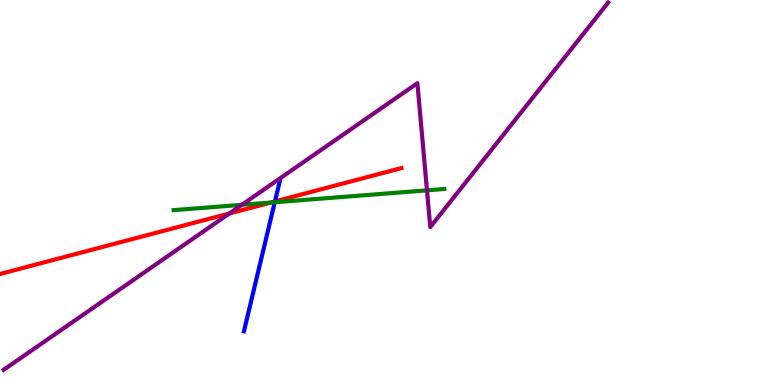[{'lines': ['blue', 'red'], 'intersections': [{'x': 3.55, 'y': 4.77}]}, {'lines': ['green', 'red'], 'intersections': [{'x': 3.49, 'y': 4.74}]}, {'lines': ['purple', 'red'], 'intersections': [{'x': 2.96, 'y': 4.45}]}, {'lines': ['blue', 'green'], 'intersections': [{'x': 3.55, 'y': 4.75}]}, {'lines': ['blue', 'purple'], 'intersections': []}, {'lines': ['green', 'purple'], 'intersections': [{'x': 3.12, 'y': 4.68}, {'x': 5.51, 'y': 5.06}]}]